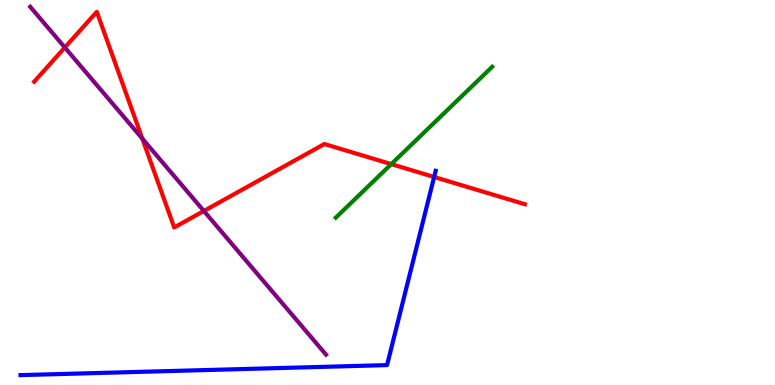[{'lines': ['blue', 'red'], 'intersections': [{'x': 5.6, 'y': 5.4}]}, {'lines': ['green', 'red'], 'intersections': [{'x': 5.05, 'y': 5.74}]}, {'lines': ['purple', 'red'], 'intersections': [{'x': 0.837, 'y': 8.77}, {'x': 1.84, 'y': 6.4}, {'x': 2.63, 'y': 4.52}]}, {'lines': ['blue', 'green'], 'intersections': []}, {'lines': ['blue', 'purple'], 'intersections': []}, {'lines': ['green', 'purple'], 'intersections': []}]